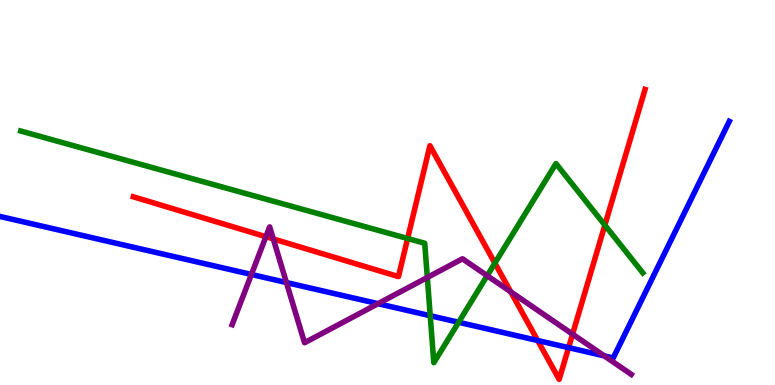[{'lines': ['blue', 'red'], 'intersections': [{'x': 6.94, 'y': 1.16}, {'x': 7.34, 'y': 0.97}]}, {'lines': ['green', 'red'], 'intersections': [{'x': 5.26, 'y': 3.81}, {'x': 6.39, 'y': 3.17}, {'x': 7.8, 'y': 4.15}]}, {'lines': ['purple', 'red'], 'intersections': [{'x': 3.43, 'y': 3.85}, {'x': 3.53, 'y': 3.79}, {'x': 6.59, 'y': 2.42}, {'x': 7.39, 'y': 1.32}]}, {'lines': ['blue', 'green'], 'intersections': [{'x': 5.55, 'y': 1.8}, {'x': 5.92, 'y': 1.63}]}, {'lines': ['blue', 'purple'], 'intersections': [{'x': 3.24, 'y': 2.87}, {'x': 3.7, 'y': 2.66}, {'x': 4.88, 'y': 2.11}, {'x': 7.8, 'y': 0.756}]}, {'lines': ['green', 'purple'], 'intersections': [{'x': 5.51, 'y': 2.79}, {'x': 6.29, 'y': 2.84}]}]